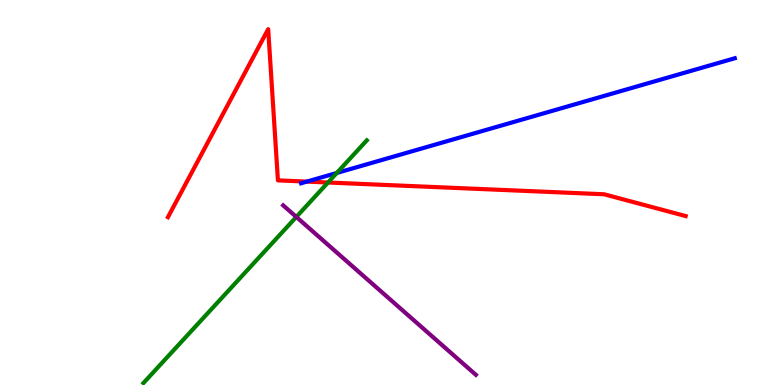[{'lines': ['blue', 'red'], 'intersections': [{'x': 3.96, 'y': 5.28}]}, {'lines': ['green', 'red'], 'intersections': [{'x': 4.23, 'y': 5.26}]}, {'lines': ['purple', 'red'], 'intersections': []}, {'lines': ['blue', 'green'], 'intersections': [{'x': 4.35, 'y': 5.51}]}, {'lines': ['blue', 'purple'], 'intersections': []}, {'lines': ['green', 'purple'], 'intersections': [{'x': 3.82, 'y': 4.37}]}]